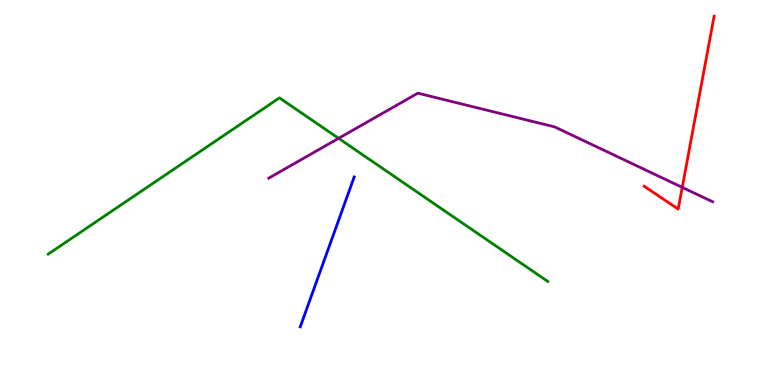[{'lines': ['blue', 'red'], 'intersections': []}, {'lines': ['green', 'red'], 'intersections': []}, {'lines': ['purple', 'red'], 'intersections': [{'x': 8.8, 'y': 5.13}]}, {'lines': ['blue', 'green'], 'intersections': []}, {'lines': ['blue', 'purple'], 'intersections': []}, {'lines': ['green', 'purple'], 'intersections': [{'x': 4.37, 'y': 6.41}]}]